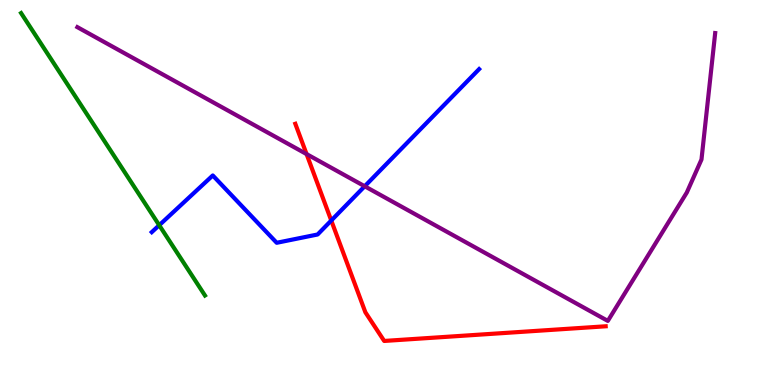[{'lines': ['blue', 'red'], 'intersections': [{'x': 4.27, 'y': 4.27}]}, {'lines': ['green', 'red'], 'intersections': []}, {'lines': ['purple', 'red'], 'intersections': [{'x': 3.96, 'y': 6.0}]}, {'lines': ['blue', 'green'], 'intersections': [{'x': 2.05, 'y': 4.15}]}, {'lines': ['blue', 'purple'], 'intersections': [{'x': 4.71, 'y': 5.16}]}, {'lines': ['green', 'purple'], 'intersections': []}]